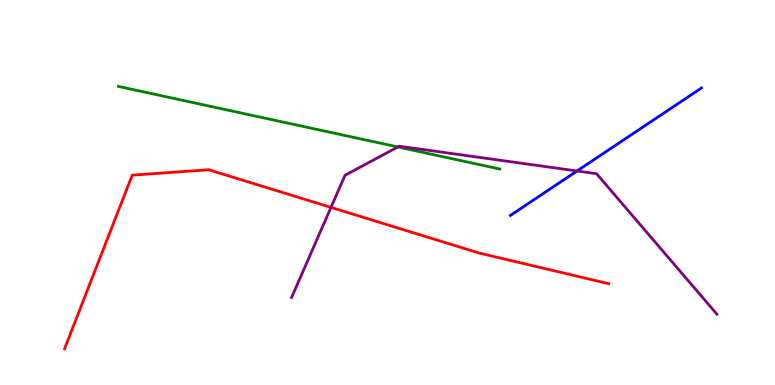[{'lines': ['blue', 'red'], 'intersections': []}, {'lines': ['green', 'red'], 'intersections': []}, {'lines': ['purple', 'red'], 'intersections': [{'x': 4.27, 'y': 4.61}]}, {'lines': ['blue', 'green'], 'intersections': []}, {'lines': ['blue', 'purple'], 'intersections': [{'x': 7.45, 'y': 5.56}]}, {'lines': ['green', 'purple'], 'intersections': [{'x': 5.13, 'y': 6.18}]}]